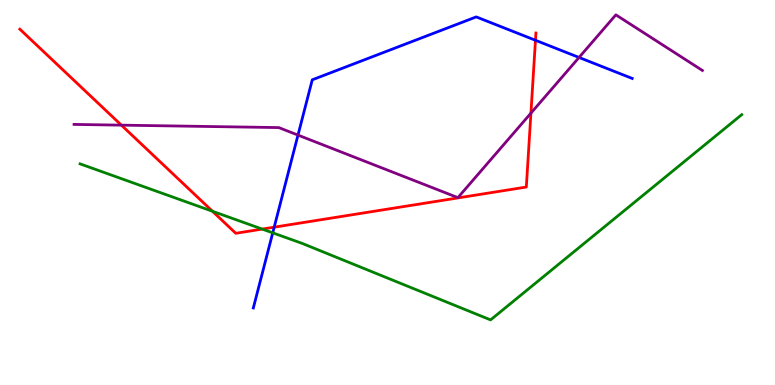[{'lines': ['blue', 'red'], 'intersections': [{'x': 3.54, 'y': 4.1}, {'x': 6.91, 'y': 8.95}]}, {'lines': ['green', 'red'], 'intersections': [{'x': 2.74, 'y': 4.51}, {'x': 3.38, 'y': 4.05}]}, {'lines': ['purple', 'red'], 'intersections': [{'x': 1.57, 'y': 6.75}, {'x': 6.85, 'y': 7.06}]}, {'lines': ['blue', 'green'], 'intersections': [{'x': 3.52, 'y': 3.95}]}, {'lines': ['blue', 'purple'], 'intersections': [{'x': 3.84, 'y': 6.49}, {'x': 7.47, 'y': 8.51}]}, {'lines': ['green', 'purple'], 'intersections': []}]